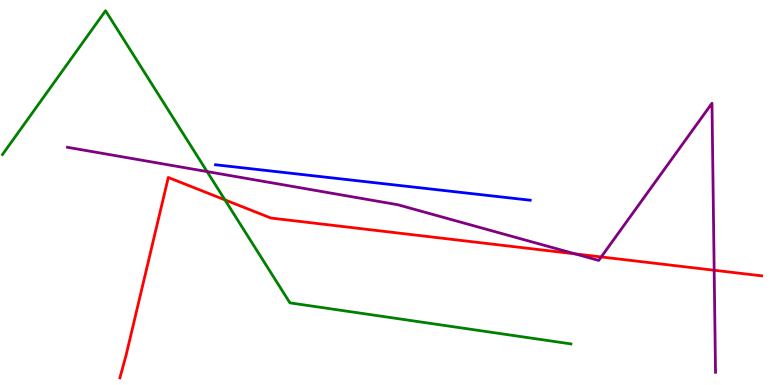[{'lines': ['blue', 'red'], 'intersections': []}, {'lines': ['green', 'red'], 'intersections': [{'x': 2.9, 'y': 4.81}]}, {'lines': ['purple', 'red'], 'intersections': [{'x': 7.42, 'y': 3.41}, {'x': 7.76, 'y': 3.33}, {'x': 9.22, 'y': 2.98}]}, {'lines': ['blue', 'green'], 'intersections': []}, {'lines': ['blue', 'purple'], 'intersections': []}, {'lines': ['green', 'purple'], 'intersections': [{'x': 2.67, 'y': 5.54}]}]